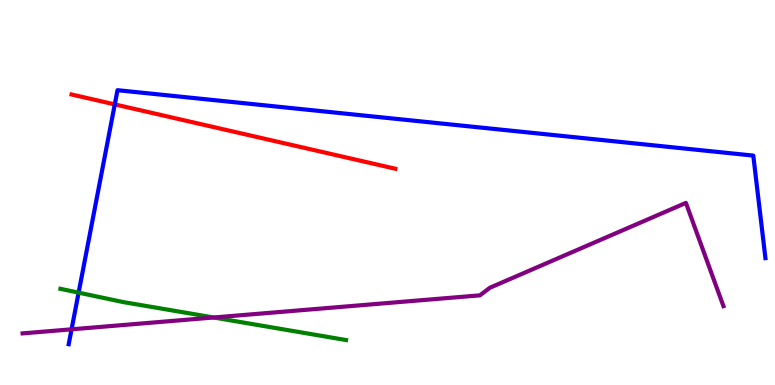[{'lines': ['blue', 'red'], 'intersections': [{'x': 1.48, 'y': 7.29}]}, {'lines': ['green', 'red'], 'intersections': []}, {'lines': ['purple', 'red'], 'intersections': []}, {'lines': ['blue', 'green'], 'intersections': [{'x': 1.01, 'y': 2.4}]}, {'lines': ['blue', 'purple'], 'intersections': [{'x': 0.923, 'y': 1.45}]}, {'lines': ['green', 'purple'], 'intersections': [{'x': 2.76, 'y': 1.75}]}]